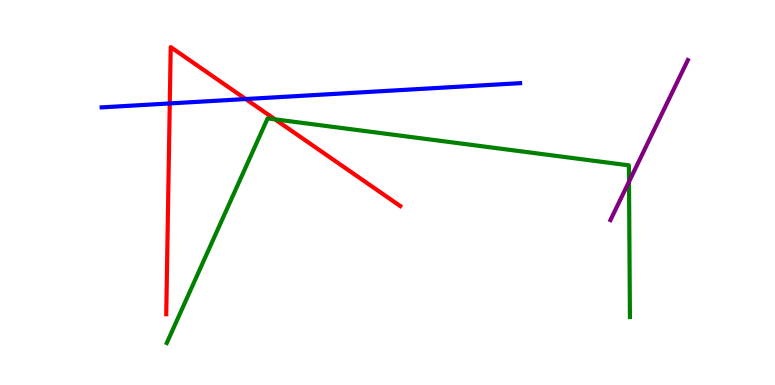[{'lines': ['blue', 'red'], 'intersections': [{'x': 2.19, 'y': 7.31}, {'x': 3.17, 'y': 7.43}]}, {'lines': ['green', 'red'], 'intersections': [{'x': 3.55, 'y': 6.9}]}, {'lines': ['purple', 'red'], 'intersections': []}, {'lines': ['blue', 'green'], 'intersections': []}, {'lines': ['blue', 'purple'], 'intersections': []}, {'lines': ['green', 'purple'], 'intersections': [{'x': 8.12, 'y': 5.28}]}]